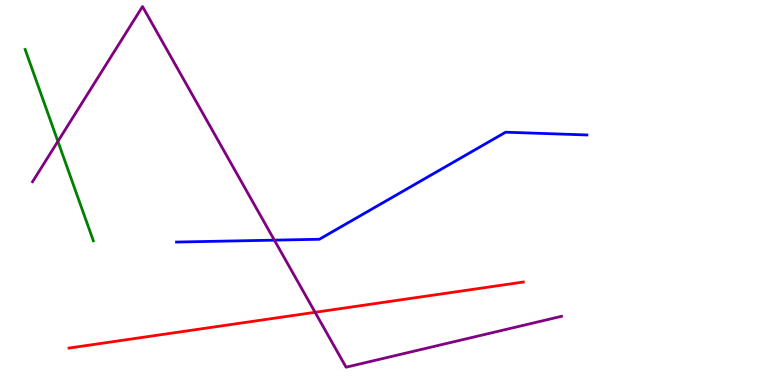[{'lines': ['blue', 'red'], 'intersections': []}, {'lines': ['green', 'red'], 'intersections': []}, {'lines': ['purple', 'red'], 'intersections': [{'x': 4.07, 'y': 1.89}]}, {'lines': ['blue', 'green'], 'intersections': []}, {'lines': ['blue', 'purple'], 'intersections': [{'x': 3.54, 'y': 3.76}]}, {'lines': ['green', 'purple'], 'intersections': [{'x': 0.747, 'y': 6.33}]}]